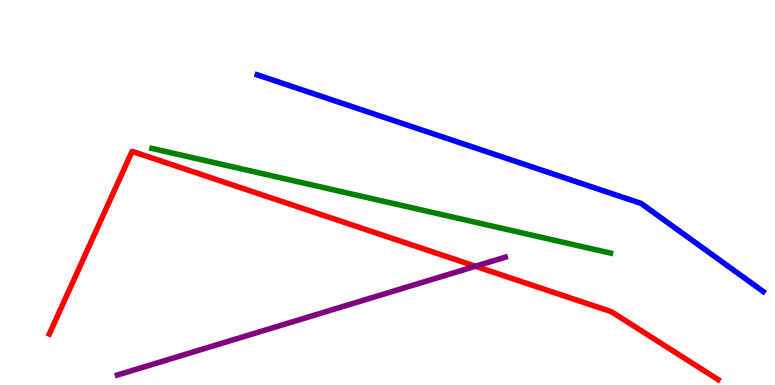[{'lines': ['blue', 'red'], 'intersections': []}, {'lines': ['green', 'red'], 'intersections': []}, {'lines': ['purple', 'red'], 'intersections': [{'x': 6.14, 'y': 3.08}]}, {'lines': ['blue', 'green'], 'intersections': []}, {'lines': ['blue', 'purple'], 'intersections': []}, {'lines': ['green', 'purple'], 'intersections': []}]